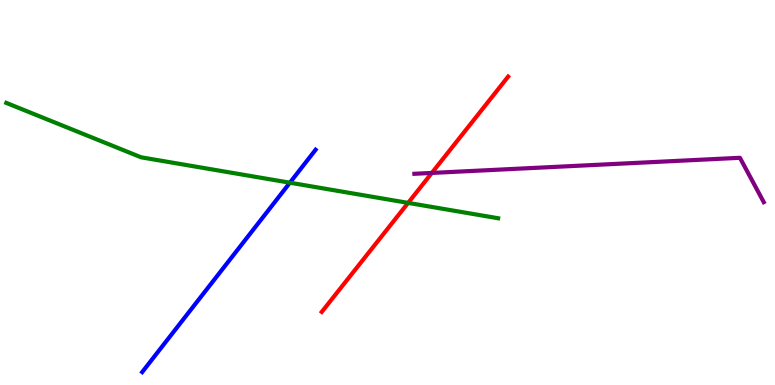[{'lines': ['blue', 'red'], 'intersections': []}, {'lines': ['green', 'red'], 'intersections': [{'x': 5.27, 'y': 4.73}]}, {'lines': ['purple', 'red'], 'intersections': [{'x': 5.57, 'y': 5.51}]}, {'lines': ['blue', 'green'], 'intersections': [{'x': 3.74, 'y': 5.25}]}, {'lines': ['blue', 'purple'], 'intersections': []}, {'lines': ['green', 'purple'], 'intersections': []}]